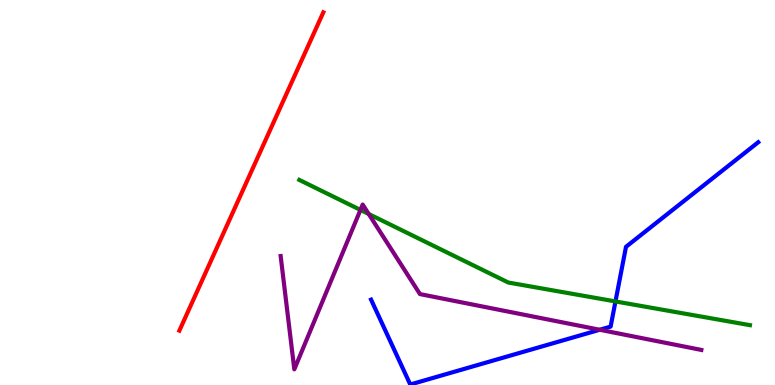[{'lines': ['blue', 'red'], 'intersections': []}, {'lines': ['green', 'red'], 'intersections': []}, {'lines': ['purple', 'red'], 'intersections': []}, {'lines': ['blue', 'green'], 'intersections': [{'x': 7.94, 'y': 2.17}]}, {'lines': ['blue', 'purple'], 'intersections': [{'x': 7.74, 'y': 1.43}]}, {'lines': ['green', 'purple'], 'intersections': [{'x': 4.65, 'y': 4.55}, {'x': 4.76, 'y': 4.44}]}]